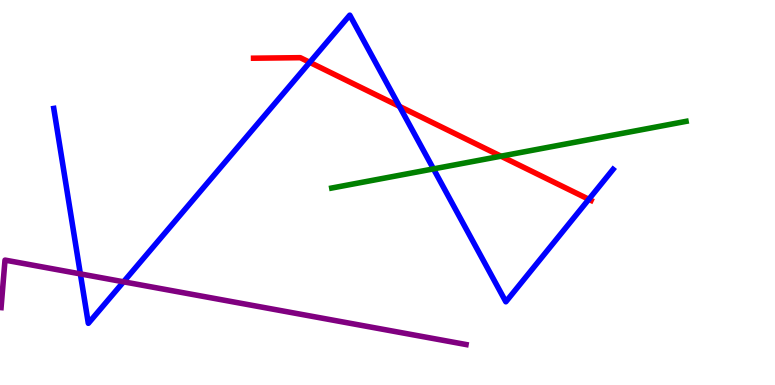[{'lines': ['blue', 'red'], 'intersections': [{'x': 4.0, 'y': 8.38}, {'x': 5.15, 'y': 7.24}, {'x': 7.6, 'y': 4.82}]}, {'lines': ['green', 'red'], 'intersections': [{'x': 6.46, 'y': 5.94}]}, {'lines': ['purple', 'red'], 'intersections': []}, {'lines': ['blue', 'green'], 'intersections': [{'x': 5.59, 'y': 5.61}]}, {'lines': ['blue', 'purple'], 'intersections': [{'x': 1.04, 'y': 2.89}, {'x': 1.59, 'y': 2.68}]}, {'lines': ['green', 'purple'], 'intersections': []}]